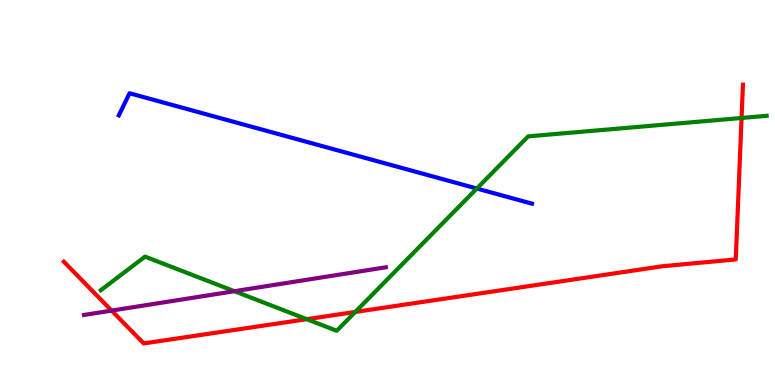[{'lines': ['blue', 'red'], 'intersections': []}, {'lines': ['green', 'red'], 'intersections': [{'x': 3.96, 'y': 1.71}, {'x': 4.58, 'y': 1.9}, {'x': 9.57, 'y': 6.94}]}, {'lines': ['purple', 'red'], 'intersections': [{'x': 1.44, 'y': 1.93}]}, {'lines': ['blue', 'green'], 'intersections': [{'x': 6.15, 'y': 5.1}]}, {'lines': ['blue', 'purple'], 'intersections': []}, {'lines': ['green', 'purple'], 'intersections': [{'x': 3.02, 'y': 2.44}]}]